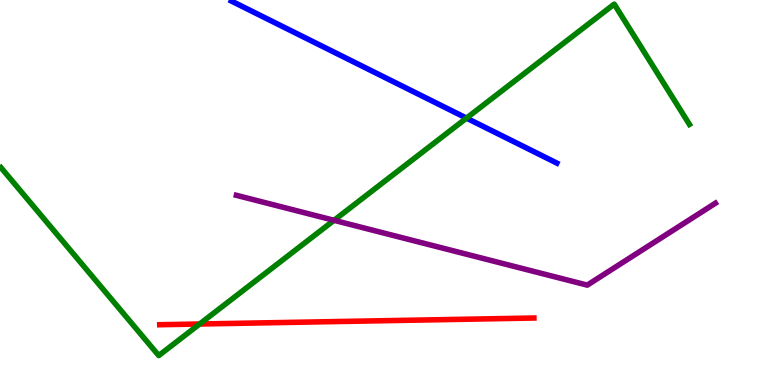[{'lines': ['blue', 'red'], 'intersections': []}, {'lines': ['green', 'red'], 'intersections': [{'x': 2.58, 'y': 1.58}]}, {'lines': ['purple', 'red'], 'intersections': []}, {'lines': ['blue', 'green'], 'intersections': [{'x': 6.02, 'y': 6.93}]}, {'lines': ['blue', 'purple'], 'intersections': []}, {'lines': ['green', 'purple'], 'intersections': [{'x': 4.31, 'y': 4.28}]}]